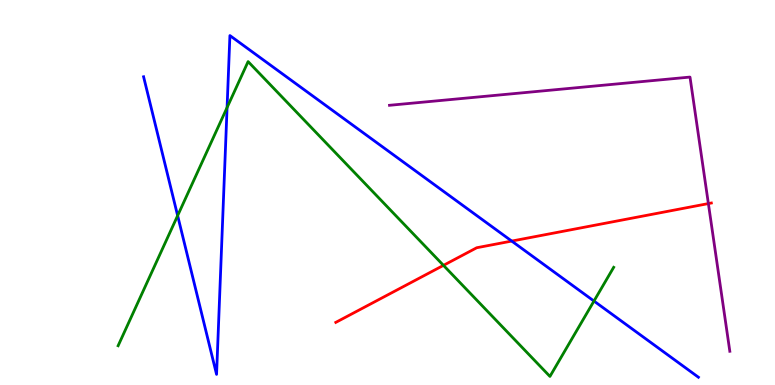[{'lines': ['blue', 'red'], 'intersections': [{'x': 6.6, 'y': 3.74}]}, {'lines': ['green', 'red'], 'intersections': [{'x': 5.72, 'y': 3.11}]}, {'lines': ['purple', 'red'], 'intersections': [{'x': 9.14, 'y': 4.71}]}, {'lines': ['blue', 'green'], 'intersections': [{'x': 2.29, 'y': 4.4}, {'x': 2.93, 'y': 7.21}, {'x': 7.66, 'y': 2.18}]}, {'lines': ['blue', 'purple'], 'intersections': []}, {'lines': ['green', 'purple'], 'intersections': []}]